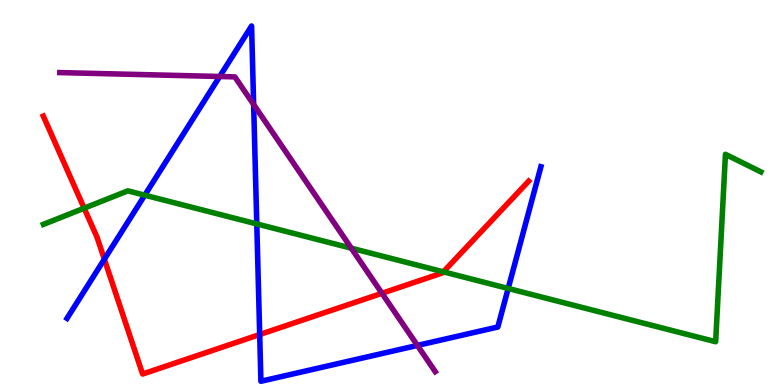[{'lines': ['blue', 'red'], 'intersections': [{'x': 1.35, 'y': 3.27}, {'x': 3.35, 'y': 1.31}]}, {'lines': ['green', 'red'], 'intersections': [{'x': 1.09, 'y': 4.59}, {'x': 5.72, 'y': 2.94}]}, {'lines': ['purple', 'red'], 'intersections': [{'x': 4.93, 'y': 2.38}]}, {'lines': ['blue', 'green'], 'intersections': [{'x': 1.87, 'y': 4.93}, {'x': 3.31, 'y': 4.18}, {'x': 6.56, 'y': 2.51}]}, {'lines': ['blue', 'purple'], 'intersections': [{'x': 2.83, 'y': 8.01}, {'x': 3.27, 'y': 7.29}, {'x': 5.39, 'y': 1.03}]}, {'lines': ['green', 'purple'], 'intersections': [{'x': 4.53, 'y': 3.55}]}]